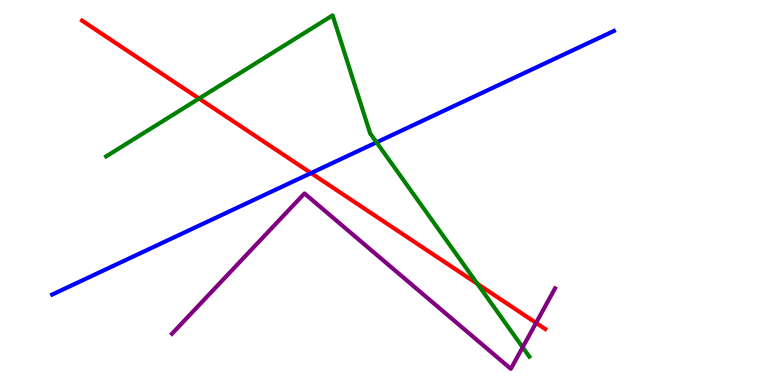[{'lines': ['blue', 'red'], 'intersections': [{'x': 4.01, 'y': 5.5}]}, {'lines': ['green', 'red'], 'intersections': [{'x': 2.57, 'y': 7.44}, {'x': 6.16, 'y': 2.63}]}, {'lines': ['purple', 'red'], 'intersections': [{'x': 6.92, 'y': 1.61}]}, {'lines': ['blue', 'green'], 'intersections': [{'x': 4.86, 'y': 6.3}]}, {'lines': ['blue', 'purple'], 'intersections': []}, {'lines': ['green', 'purple'], 'intersections': [{'x': 6.74, 'y': 0.98}]}]